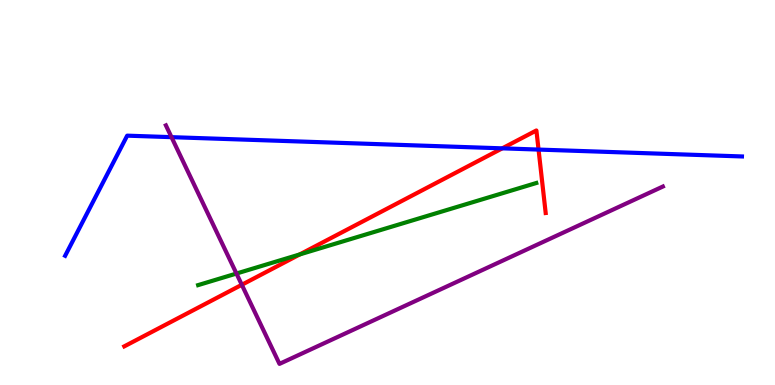[{'lines': ['blue', 'red'], 'intersections': [{'x': 6.48, 'y': 6.15}, {'x': 6.95, 'y': 6.12}]}, {'lines': ['green', 'red'], 'intersections': [{'x': 3.87, 'y': 3.39}]}, {'lines': ['purple', 'red'], 'intersections': [{'x': 3.12, 'y': 2.6}]}, {'lines': ['blue', 'green'], 'intersections': []}, {'lines': ['blue', 'purple'], 'intersections': [{'x': 2.21, 'y': 6.44}]}, {'lines': ['green', 'purple'], 'intersections': [{'x': 3.05, 'y': 2.9}]}]